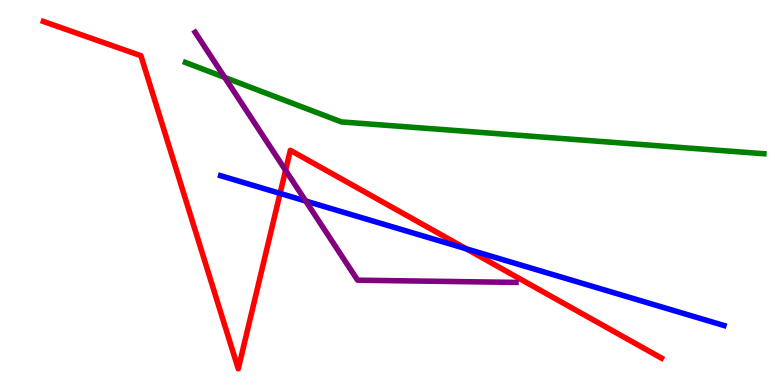[{'lines': ['blue', 'red'], 'intersections': [{'x': 3.61, 'y': 4.98}, {'x': 6.02, 'y': 3.54}]}, {'lines': ['green', 'red'], 'intersections': []}, {'lines': ['purple', 'red'], 'intersections': [{'x': 3.69, 'y': 5.58}]}, {'lines': ['blue', 'green'], 'intersections': []}, {'lines': ['blue', 'purple'], 'intersections': [{'x': 3.94, 'y': 4.78}]}, {'lines': ['green', 'purple'], 'intersections': [{'x': 2.9, 'y': 7.99}]}]